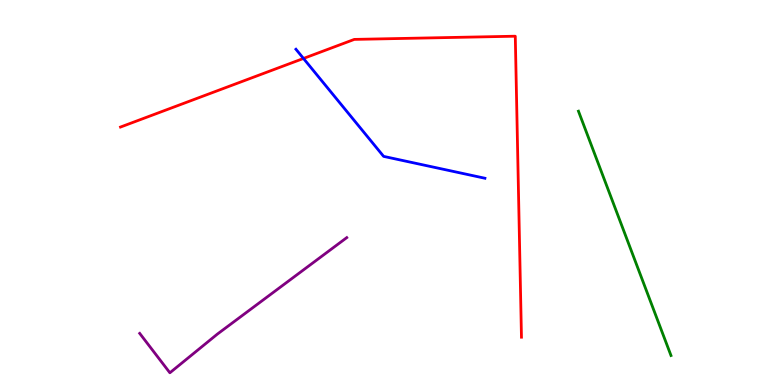[{'lines': ['blue', 'red'], 'intersections': [{'x': 3.92, 'y': 8.48}]}, {'lines': ['green', 'red'], 'intersections': []}, {'lines': ['purple', 'red'], 'intersections': []}, {'lines': ['blue', 'green'], 'intersections': []}, {'lines': ['blue', 'purple'], 'intersections': []}, {'lines': ['green', 'purple'], 'intersections': []}]